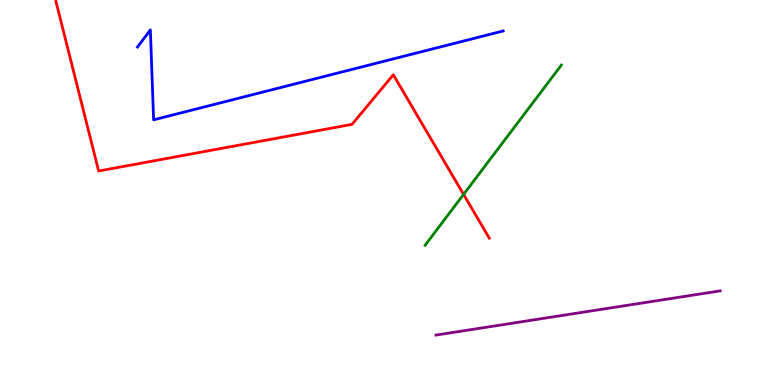[{'lines': ['blue', 'red'], 'intersections': []}, {'lines': ['green', 'red'], 'intersections': [{'x': 5.98, 'y': 4.95}]}, {'lines': ['purple', 'red'], 'intersections': []}, {'lines': ['blue', 'green'], 'intersections': []}, {'lines': ['blue', 'purple'], 'intersections': []}, {'lines': ['green', 'purple'], 'intersections': []}]